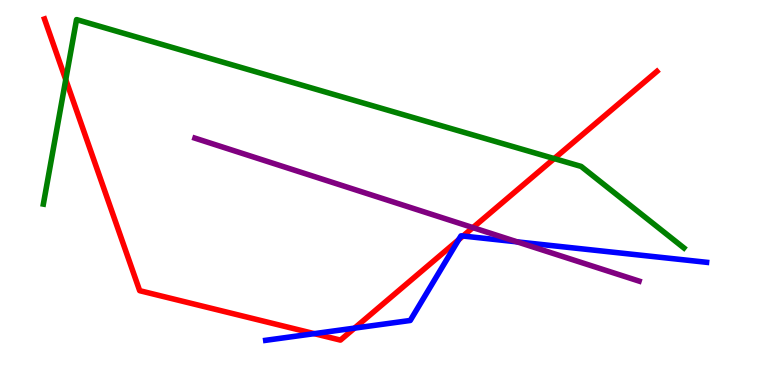[{'lines': ['blue', 'red'], 'intersections': [{'x': 4.05, 'y': 1.33}, {'x': 4.57, 'y': 1.48}, {'x': 5.92, 'y': 3.77}, {'x': 5.97, 'y': 3.87}]}, {'lines': ['green', 'red'], 'intersections': [{'x': 0.848, 'y': 7.93}, {'x': 7.15, 'y': 5.88}]}, {'lines': ['purple', 'red'], 'intersections': [{'x': 6.1, 'y': 4.09}]}, {'lines': ['blue', 'green'], 'intersections': []}, {'lines': ['blue', 'purple'], 'intersections': [{'x': 6.67, 'y': 3.72}]}, {'lines': ['green', 'purple'], 'intersections': []}]